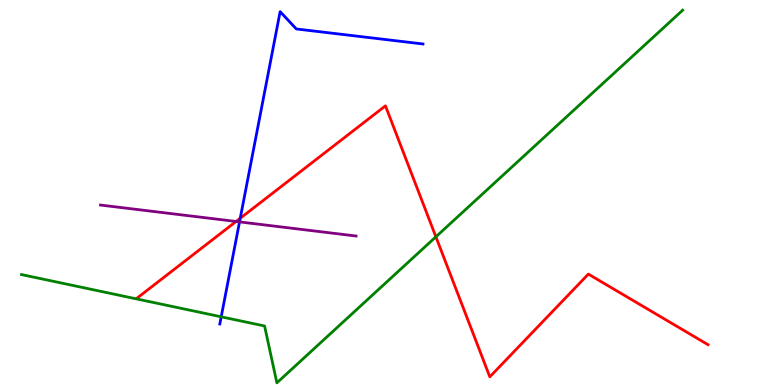[{'lines': ['blue', 'red'], 'intersections': [{'x': 3.1, 'y': 4.33}]}, {'lines': ['green', 'red'], 'intersections': [{'x': 5.62, 'y': 3.85}]}, {'lines': ['purple', 'red'], 'intersections': [{'x': 3.05, 'y': 4.25}]}, {'lines': ['blue', 'green'], 'intersections': [{'x': 2.85, 'y': 1.77}]}, {'lines': ['blue', 'purple'], 'intersections': [{'x': 3.09, 'y': 4.24}]}, {'lines': ['green', 'purple'], 'intersections': []}]